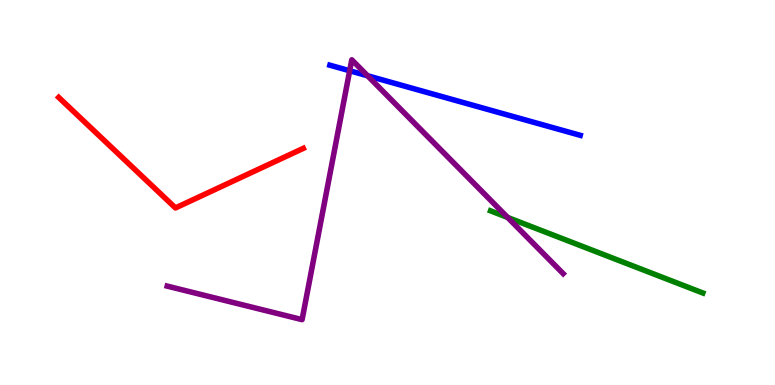[{'lines': ['blue', 'red'], 'intersections': []}, {'lines': ['green', 'red'], 'intersections': []}, {'lines': ['purple', 'red'], 'intersections': []}, {'lines': ['blue', 'green'], 'intersections': []}, {'lines': ['blue', 'purple'], 'intersections': [{'x': 4.51, 'y': 8.16}, {'x': 4.74, 'y': 8.03}]}, {'lines': ['green', 'purple'], 'intersections': [{'x': 6.55, 'y': 4.35}]}]